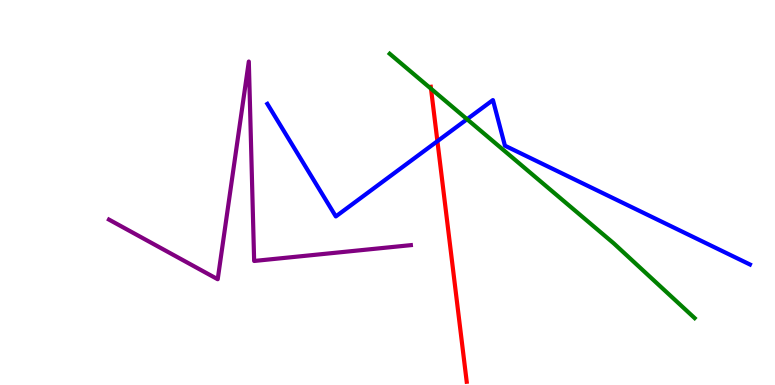[{'lines': ['blue', 'red'], 'intersections': [{'x': 5.64, 'y': 6.33}]}, {'lines': ['green', 'red'], 'intersections': [{'x': 5.56, 'y': 7.7}]}, {'lines': ['purple', 'red'], 'intersections': []}, {'lines': ['blue', 'green'], 'intersections': [{'x': 6.03, 'y': 6.9}]}, {'lines': ['blue', 'purple'], 'intersections': []}, {'lines': ['green', 'purple'], 'intersections': []}]